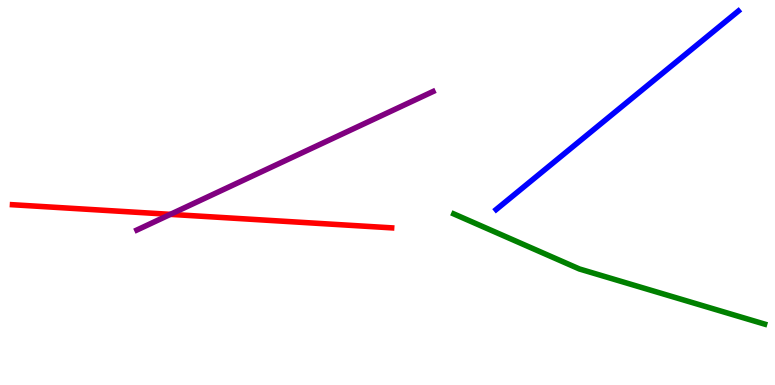[{'lines': ['blue', 'red'], 'intersections': []}, {'lines': ['green', 'red'], 'intersections': []}, {'lines': ['purple', 'red'], 'intersections': [{'x': 2.2, 'y': 4.43}]}, {'lines': ['blue', 'green'], 'intersections': []}, {'lines': ['blue', 'purple'], 'intersections': []}, {'lines': ['green', 'purple'], 'intersections': []}]